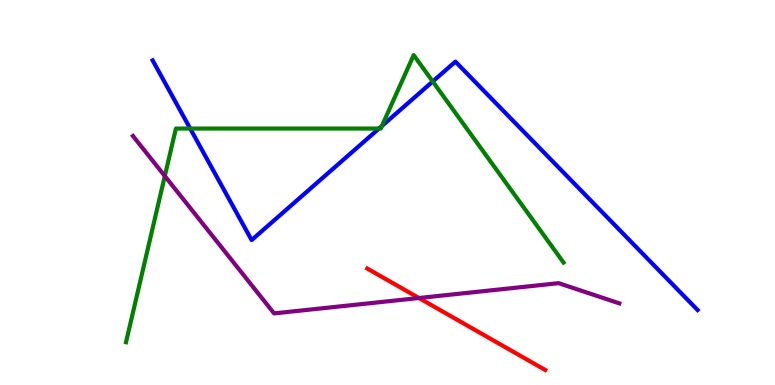[{'lines': ['blue', 'red'], 'intersections': []}, {'lines': ['green', 'red'], 'intersections': []}, {'lines': ['purple', 'red'], 'intersections': [{'x': 5.41, 'y': 2.26}]}, {'lines': ['blue', 'green'], 'intersections': [{'x': 2.45, 'y': 6.66}, {'x': 4.89, 'y': 6.66}, {'x': 4.93, 'y': 6.73}, {'x': 5.58, 'y': 7.88}]}, {'lines': ['blue', 'purple'], 'intersections': []}, {'lines': ['green', 'purple'], 'intersections': [{'x': 2.13, 'y': 5.43}]}]